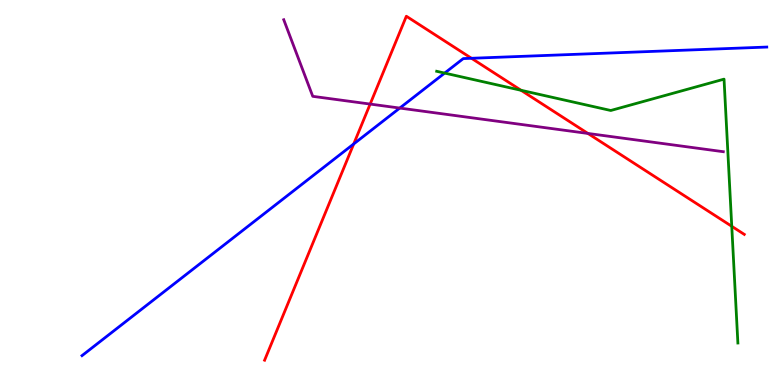[{'lines': ['blue', 'red'], 'intersections': [{'x': 4.56, 'y': 6.26}, {'x': 6.08, 'y': 8.49}]}, {'lines': ['green', 'red'], 'intersections': [{'x': 6.72, 'y': 7.65}, {'x': 9.44, 'y': 4.12}]}, {'lines': ['purple', 'red'], 'intersections': [{'x': 4.78, 'y': 7.3}, {'x': 7.59, 'y': 6.53}]}, {'lines': ['blue', 'green'], 'intersections': [{'x': 5.74, 'y': 8.1}]}, {'lines': ['blue', 'purple'], 'intersections': [{'x': 5.16, 'y': 7.19}]}, {'lines': ['green', 'purple'], 'intersections': []}]